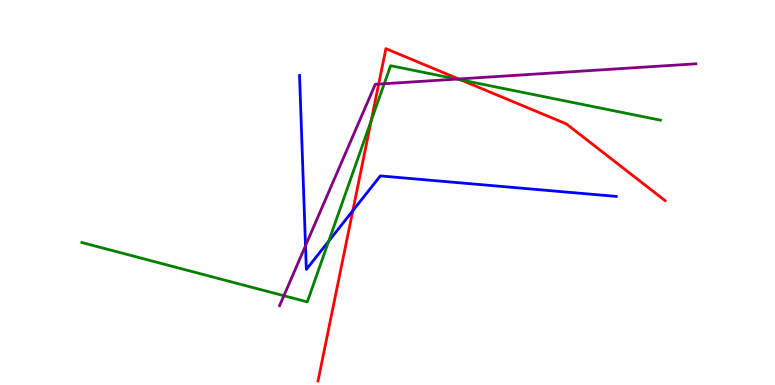[{'lines': ['blue', 'red'], 'intersections': [{'x': 4.55, 'y': 4.53}]}, {'lines': ['green', 'red'], 'intersections': [{'x': 4.79, 'y': 6.86}, {'x': 5.95, 'y': 7.93}]}, {'lines': ['purple', 'red'], 'intersections': [{'x': 4.89, 'y': 7.82}, {'x': 5.92, 'y': 7.95}]}, {'lines': ['blue', 'green'], 'intersections': [{'x': 4.24, 'y': 3.74}]}, {'lines': ['blue', 'purple'], 'intersections': [{'x': 3.94, 'y': 3.62}]}, {'lines': ['green', 'purple'], 'intersections': [{'x': 3.66, 'y': 2.32}, {'x': 4.96, 'y': 7.83}, {'x': 5.9, 'y': 7.95}]}]